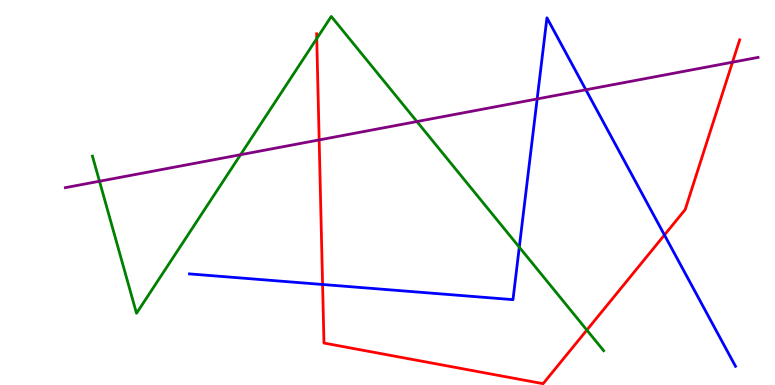[{'lines': ['blue', 'red'], 'intersections': [{'x': 4.16, 'y': 2.61}, {'x': 8.57, 'y': 3.9}]}, {'lines': ['green', 'red'], 'intersections': [{'x': 4.09, 'y': 9.0}, {'x': 7.57, 'y': 1.43}]}, {'lines': ['purple', 'red'], 'intersections': [{'x': 4.12, 'y': 6.37}, {'x': 9.45, 'y': 8.38}]}, {'lines': ['blue', 'green'], 'intersections': [{'x': 6.7, 'y': 3.58}]}, {'lines': ['blue', 'purple'], 'intersections': [{'x': 6.93, 'y': 7.43}, {'x': 7.56, 'y': 7.67}]}, {'lines': ['green', 'purple'], 'intersections': [{'x': 1.28, 'y': 5.29}, {'x': 3.1, 'y': 5.98}, {'x': 5.38, 'y': 6.84}]}]